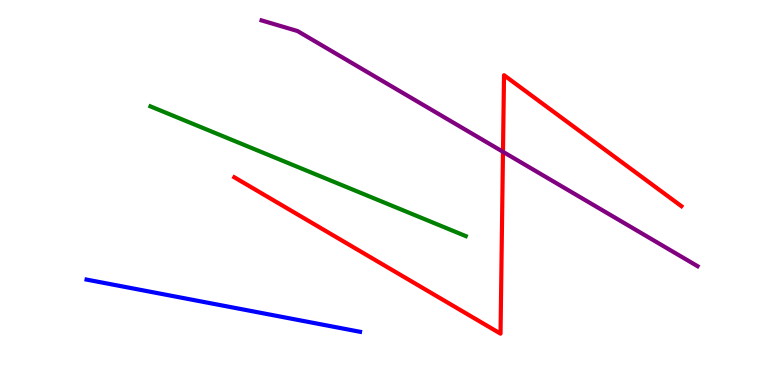[{'lines': ['blue', 'red'], 'intersections': []}, {'lines': ['green', 'red'], 'intersections': []}, {'lines': ['purple', 'red'], 'intersections': [{'x': 6.49, 'y': 6.06}]}, {'lines': ['blue', 'green'], 'intersections': []}, {'lines': ['blue', 'purple'], 'intersections': []}, {'lines': ['green', 'purple'], 'intersections': []}]